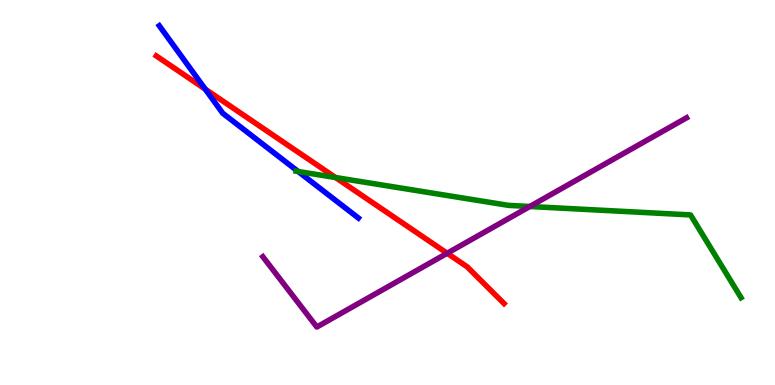[{'lines': ['blue', 'red'], 'intersections': [{'x': 2.65, 'y': 7.69}]}, {'lines': ['green', 'red'], 'intersections': [{'x': 4.33, 'y': 5.39}]}, {'lines': ['purple', 'red'], 'intersections': [{'x': 5.77, 'y': 3.42}]}, {'lines': ['blue', 'green'], 'intersections': [{'x': 3.85, 'y': 5.55}]}, {'lines': ['blue', 'purple'], 'intersections': []}, {'lines': ['green', 'purple'], 'intersections': [{'x': 6.84, 'y': 4.64}]}]